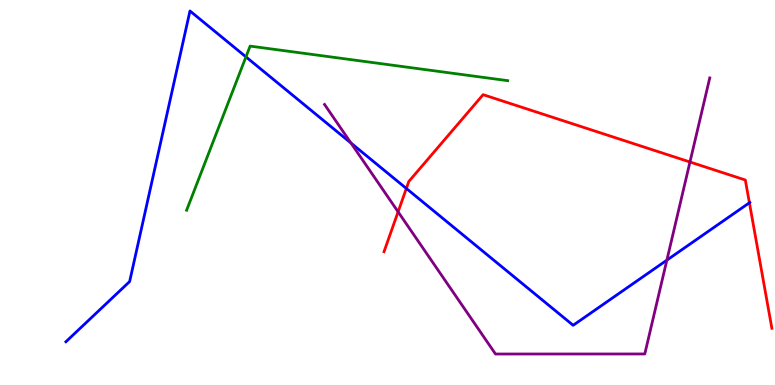[{'lines': ['blue', 'red'], 'intersections': [{'x': 5.24, 'y': 5.11}, {'x': 9.67, 'y': 4.73}]}, {'lines': ['green', 'red'], 'intersections': []}, {'lines': ['purple', 'red'], 'intersections': [{'x': 5.14, 'y': 4.5}, {'x': 8.9, 'y': 5.79}]}, {'lines': ['blue', 'green'], 'intersections': [{'x': 3.17, 'y': 8.52}]}, {'lines': ['blue', 'purple'], 'intersections': [{'x': 4.53, 'y': 6.28}, {'x': 8.6, 'y': 3.24}]}, {'lines': ['green', 'purple'], 'intersections': []}]